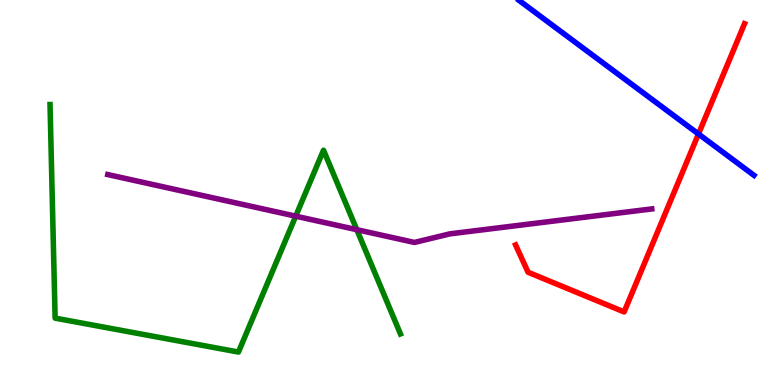[{'lines': ['blue', 'red'], 'intersections': [{'x': 9.01, 'y': 6.52}]}, {'lines': ['green', 'red'], 'intersections': []}, {'lines': ['purple', 'red'], 'intersections': []}, {'lines': ['blue', 'green'], 'intersections': []}, {'lines': ['blue', 'purple'], 'intersections': []}, {'lines': ['green', 'purple'], 'intersections': [{'x': 3.82, 'y': 4.39}, {'x': 4.6, 'y': 4.03}]}]